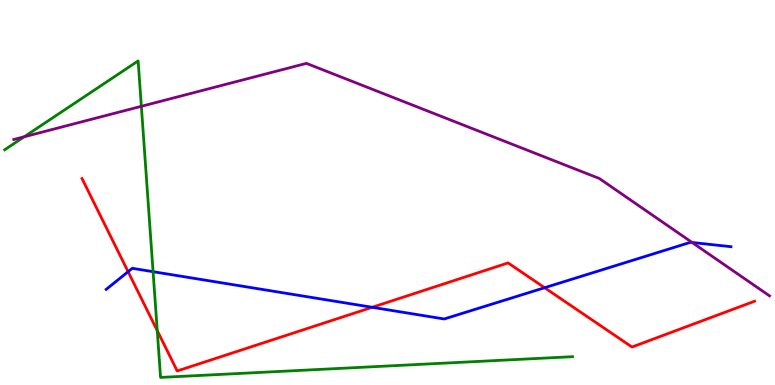[{'lines': ['blue', 'red'], 'intersections': [{'x': 1.65, 'y': 2.94}, {'x': 4.8, 'y': 2.02}, {'x': 7.03, 'y': 2.53}]}, {'lines': ['green', 'red'], 'intersections': [{'x': 2.03, 'y': 1.41}]}, {'lines': ['purple', 'red'], 'intersections': []}, {'lines': ['blue', 'green'], 'intersections': [{'x': 1.98, 'y': 2.94}]}, {'lines': ['blue', 'purple'], 'intersections': [{'x': 8.93, 'y': 3.7}]}, {'lines': ['green', 'purple'], 'intersections': [{'x': 0.312, 'y': 6.45}, {'x': 1.82, 'y': 7.24}]}]